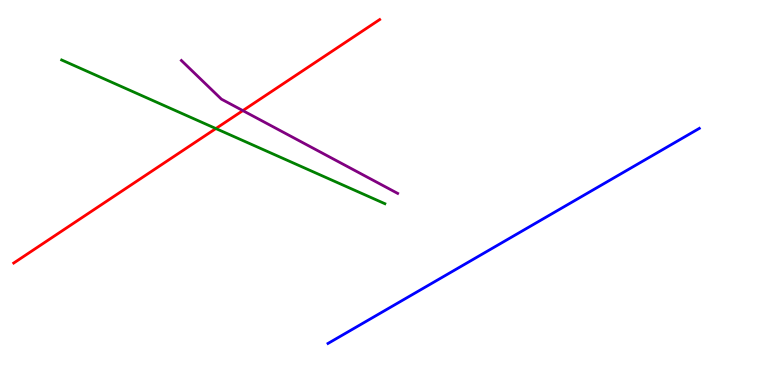[{'lines': ['blue', 'red'], 'intersections': []}, {'lines': ['green', 'red'], 'intersections': [{'x': 2.79, 'y': 6.66}]}, {'lines': ['purple', 'red'], 'intersections': [{'x': 3.13, 'y': 7.13}]}, {'lines': ['blue', 'green'], 'intersections': []}, {'lines': ['blue', 'purple'], 'intersections': []}, {'lines': ['green', 'purple'], 'intersections': []}]